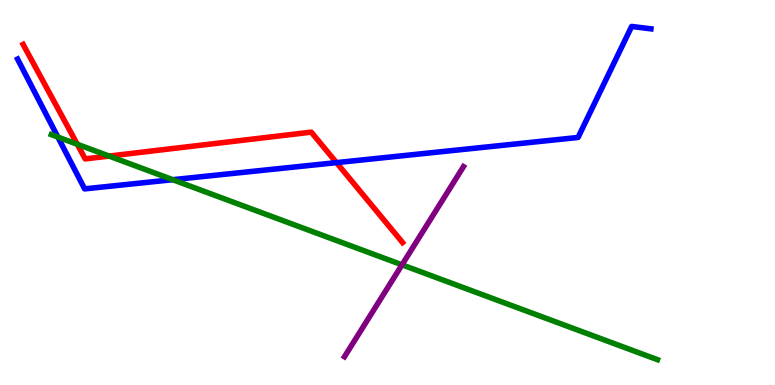[{'lines': ['blue', 'red'], 'intersections': [{'x': 4.34, 'y': 5.78}]}, {'lines': ['green', 'red'], 'intersections': [{'x': 0.997, 'y': 6.25}, {'x': 1.41, 'y': 5.95}]}, {'lines': ['purple', 'red'], 'intersections': []}, {'lines': ['blue', 'green'], 'intersections': [{'x': 0.747, 'y': 6.44}, {'x': 2.23, 'y': 5.33}]}, {'lines': ['blue', 'purple'], 'intersections': []}, {'lines': ['green', 'purple'], 'intersections': [{'x': 5.19, 'y': 3.12}]}]